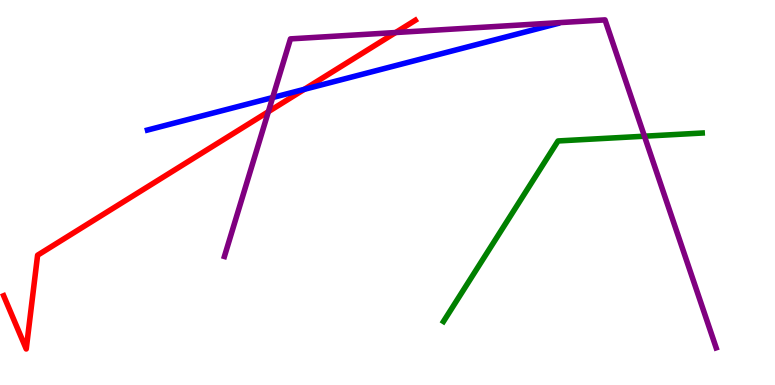[{'lines': ['blue', 'red'], 'intersections': [{'x': 3.93, 'y': 7.68}]}, {'lines': ['green', 'red'], 'intersections': []}, {'lines': ['purple', 'red'], 'intersections': [{'x': 3.46, 'y': 7.1}, {'x': 5.1, 'y': 9.16}]}, {'lines': ['blue', 'green'], 'intersections': []}, {'lines': ['blue', 'purple'], 'intersections': [{'x': 3.52, 'y': 7.47}]}, {'lines': ['green', 'purple'], 'intersections': [{'x': 8.32, 'y': 6.46}]}]